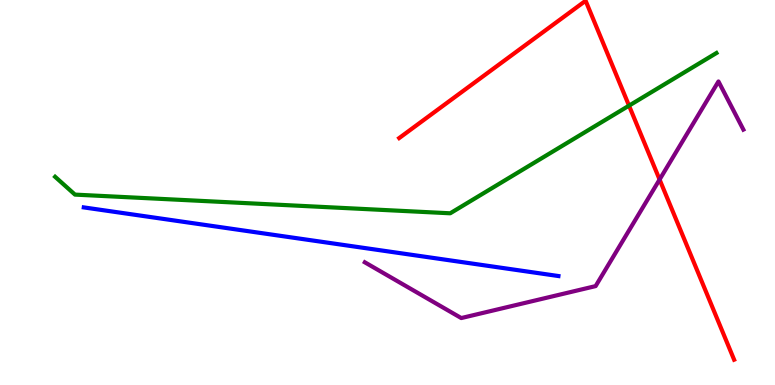[{'lines': ['blue', 'red'], 'intersections': []}, {'lines': ['green', 'red'], 'intersections': [{'x': 8.12, 'y': 7.26}]}, {'lines': ['purple', 'red'], 'intersections': [{'x': 8.51, 'y': 5.34}]}, {'lines': ['blue', 'green'], 'intersections': []}, {'lines': ['blue', 'purple'], 'intersections': []}, {'lines': ['green', 'purple'], 'intersections': []}]